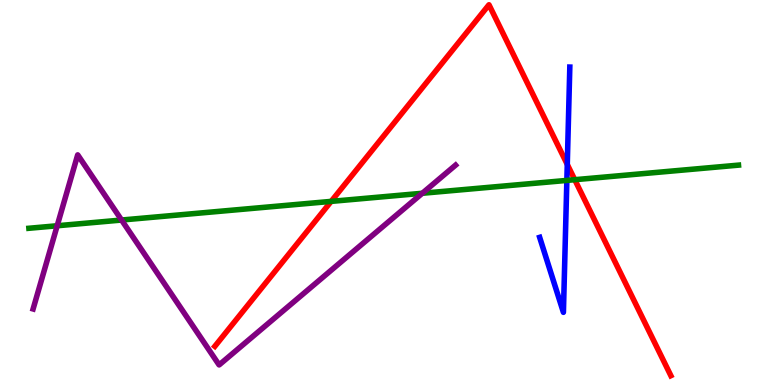[{'lines': ['blue', 'red'], 'intersections': [{'x': 7.32, 'y': 5.73}]}, {'lines': ['green', 'red'], 'intersections': [{'x': 4.27, 'y': 4.77}, {'x': 7.42, 'y': 5.33}]}, {'lines': ['purple', 'red'], 'intersections': []}, {'lines': ['blue', 'green'], 'intersections': [{'x': 7.31, 'y': 5.31}]}, {'lines': ['blue', 'purple'], 'intersections': []}, {'lines': ['green', 'purple'], 'intersections': [{'x': 0.738, 'y': 4.14}, {'x': 1.57, 'y': 4.28}, {'x': 5.45, 'y': 4.98}]}]